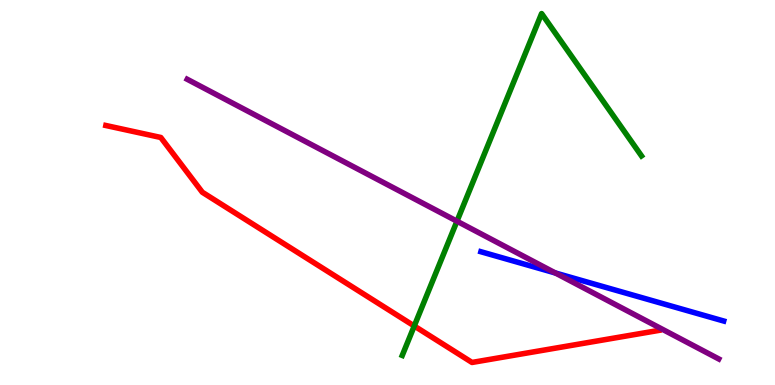[{'lines': ['blue', 'red'], 'intersections': []}, {'lines': ['green', 'red'], 'intersections': [{'x': 5.35, 'y': 1.53}]}, {'lines': ['purple', 'red'], 'intersections': []}, {'lines': ['blue', 'green'], 'intersections': []}, {'lines': ['blue', 'purple'], 'intersections': [{'x': 7.17, 'y': 2.91}]}, {'lines': ['green', 'purple'], 'intersections': [{'x': 5.9, 'y': 4.25}]}]